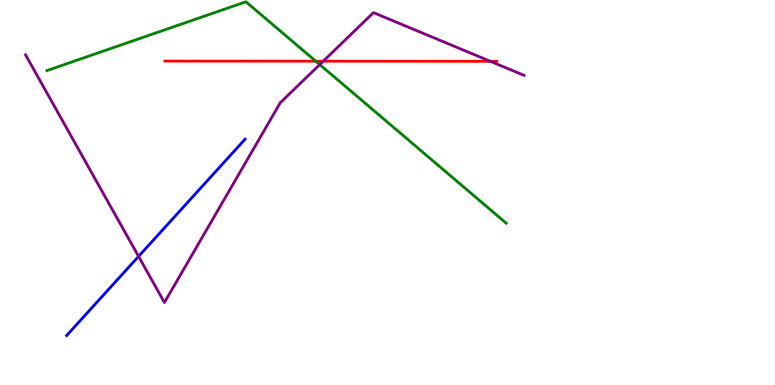[{'lines': ['blue', 'red'], 'intersections': []}, {'lines': ['green', 'red'], 'intersections': [{'x': 4.07, 'y': 8.41}]}, {'lines': ['purple', 'red'], 'intersections': [{'x': 4.17, 'y': 8.41}, {'x': 6.33, 'y': 8.41}]}, {'lines': ['blue', 'green'], 'intersections': []}, {'lines': ['blue', 'purple'], 'intersections': [{'x': 1.79, 'y': 3.34}]}, {'lines': ['green', 'purple'], 'intersections': [{'x': 4.13, 'y': 8.32}]}]